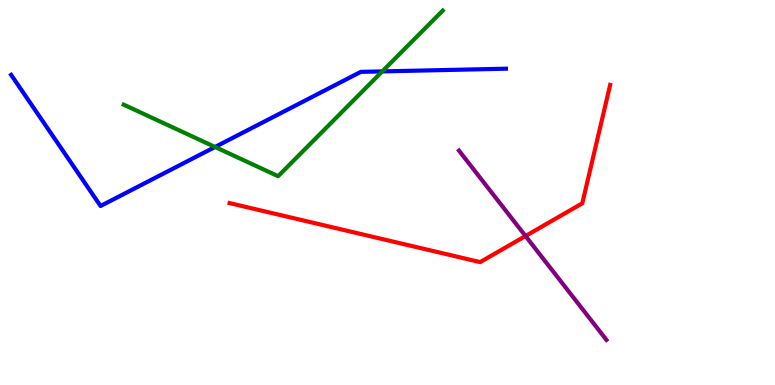[{'lines': ['blue', 'red'], 'intersections': []}, {'lines': ['green', 'red'], 'intersections': []}, {'lines': ['purple', 'red'], 'intersections': [{'x': 6.78, 'y': 3.87}]}, {'lines': ['blue', 'green'], 'intersections': [{'x': 2.77, 'y': 6.18}, {'x': 4.93, 'y': 8.15}]}, {'lines': ['blue', 'purple'], 'intersections': []}, {'lines': ['green', 'purple'], 'intersections': []}]